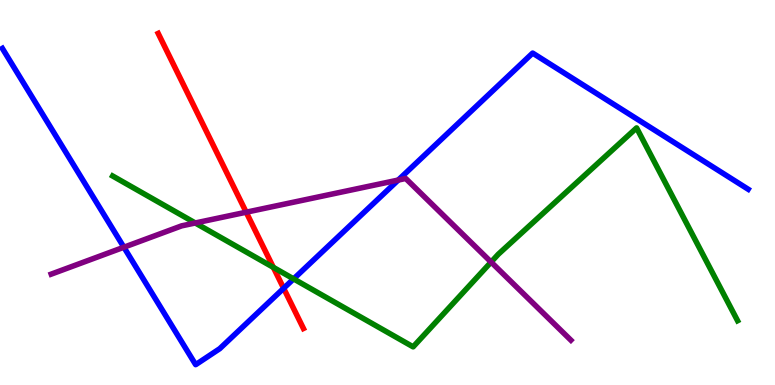[{'lines': ['blue', 'red'], 'intersections': [{'x': 3.66, 'y': 2.51}]}, {'lines': ['green', 'red'], 'intersections': [{'x': 3.53, 'y': 3.06}]}, {'lines': ['purple', 'red'], 'intersections': [{'x': 3.18, 'y': 4.49}]}, {'lines': ['blue', 'green'], 'intersections': [{'x': 3.79, 'y': 2.76}]}, {'lines': ['blue', 'purple'], 'intersections': [{'x': 1.6, 'y': 3.58}, {'x': 5.14, 'y': 5.32}]}, {'lines': ['green', 'purple'], 'intersections': [{'x': 2.52, 'y': 4.21}, {'x': 6.34, 'y': 3.19}]}]